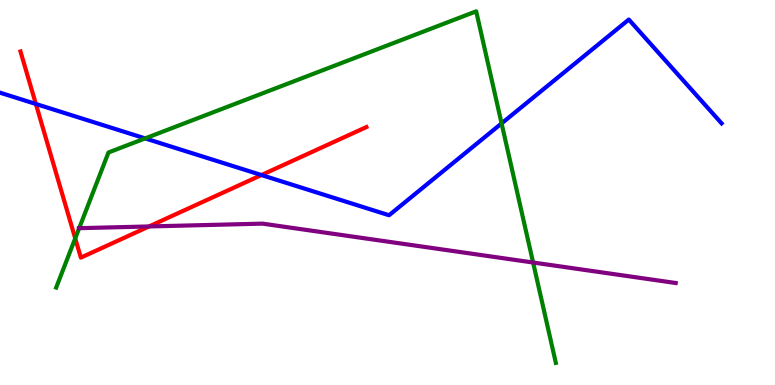[{'lines': ['blue', 'red'], 'intersections': [{'x': 0.463, 'y': 7.3}, {'x': 3.37, 'y': 5.45}]}, {'lines': ['green', 'red'], 'intersections': [{'x': 0.971, 'y': 3.81}]}, {'lines': ['purple', 'red'], 'intersections': [{'x': 1.92, 'y': 4.12}]}, {'lines': ['blue', 'green'], 'intersections': [{'x': 1.87, 'y': 6.41}, {'x': 6.47, 'y': 6.79}]}, {'lines': ['blue', 'purple'], 'intersections': []}, {'lines': ['green', 'purple'], 'intersections': [{'x': 1.02, 'y': 4.07}, {'x': 6.88, 'y': 3.18}]}]